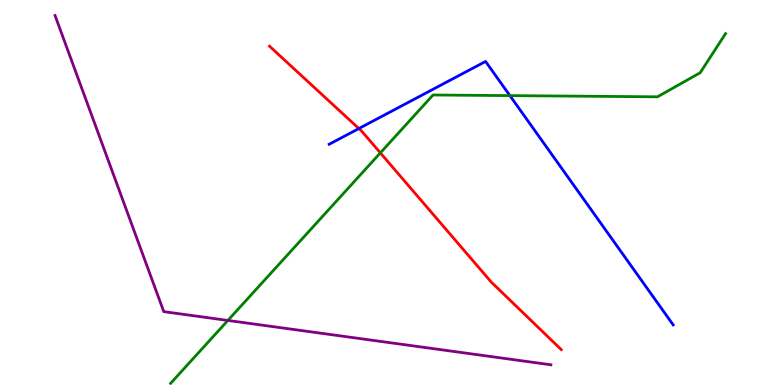[{'lines': ['blue', 'red'], 'intersections': [{'x': 4.63, 'y': 6.66}]}, {'lines': ['green', 'red'], 'intersections': [{'x': 4.91, 'y': 6.03}]}, {'lines': ['purple', 'red'], 'intersections': []}, {'lines': ['blue', 'green'], 'intersections': [{'x': 6.58, 'y': 7.52}]}, {'lines': ['blue', 'purple'], 'intersections': []}, {'lines': ['green', 'purple'], 'intersections': [{'x': 2.94, 'y': 1.68}]}]